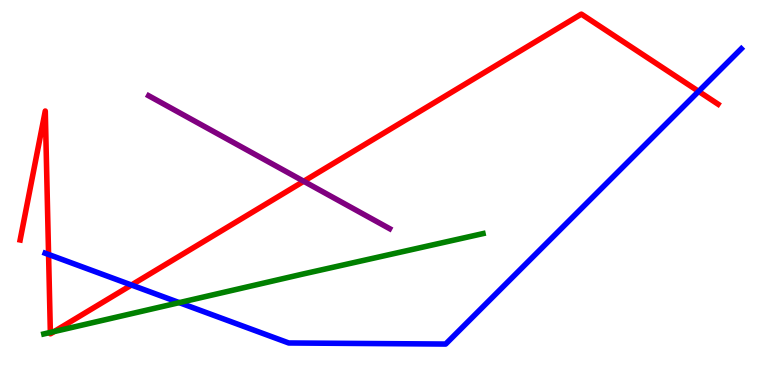[{'lines': ['blue', 'red'], 'intersections': [{'x': 0.627, 'y': 3.39}, {'x': 1.7, 'y': 2.6}, {'x': 9.01, 'y': 7.63}]}, {'lines': ['green', 'red'], 'intersections': [{'x': 0.65, 'y': 1.37}, {'x': 0.699, 'y': 1.39}]}, {'lines': ['purple', 'red'], 'intersections': [{'x': 3.92, 'y': 5.29}]}, {'lines': ['blue', 'green'], 'intersections': [{'x': 2.31, 'y': 2.14}]}, {'lines': ['blue', 'purple'], 'intersections': []}, {'lines': ['green', 'purple'], 'intersections': []}]